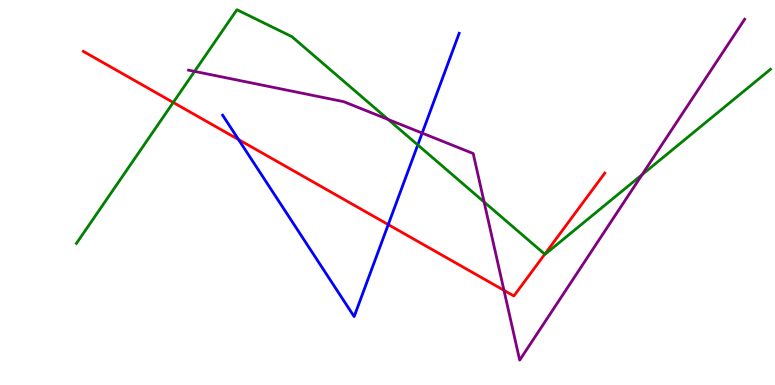[{'lines': ['blue', 'red'], 'intersections': [{'x': 3.08, 'y': 6.38}, {'x': 5.01, 'y': 4.17}]}, {'lines': ['green', 'red'], 'intersections': [{'x': 2.24, 'y': 7.34}, {'x': 7.03, 'y': 3.4}]}, {'lines': ['purple', 'red'], 'intersections': [{'x': 6.5, 'y': 2.46}]}, {'lines': ['blue', 'green'], 'intersections': [{'x': 5.39, 'y': 6.24}]}, {'lines': ['blue', 'purple'], 'intersections': [{'x': 5.45, 'y': 6.54}]}, {'lines': ['green', 'purple'], 'intersections': [{'x': 2.51, 'y': 8.15}, {'x': 5.01, 'y': 6.9}, {'x': 6.25, 'y': 4.75}, {'x': 8.28, 'y': 5.46}]}]